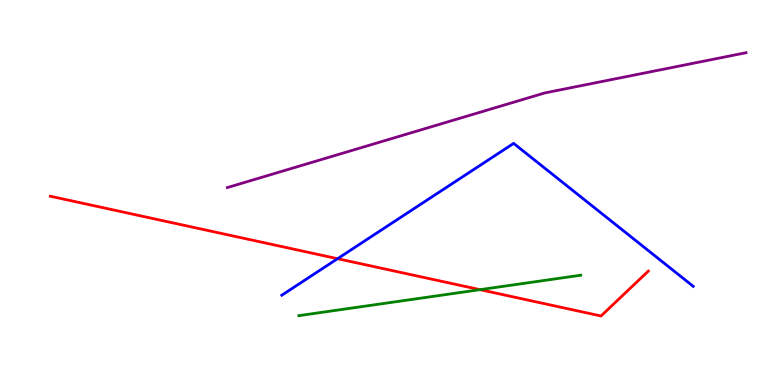[{'lines': ['blue', 'red'], 'intersections': [{'x': 4.36, 'y': 3.28}]}, {'lines': ['green', 'red'], 'intersections': [{'x': 6.19, 'y': 2.48}]}, {'lines': ['purple', 'red'], 'intersections': []}, {'lines': ['blue', 'green'], 'intersections': []}, {'lines': ['blue', 'purple'], 'intersections': []}, {'lines': ['green', 'purple'], 'intersections': []}]